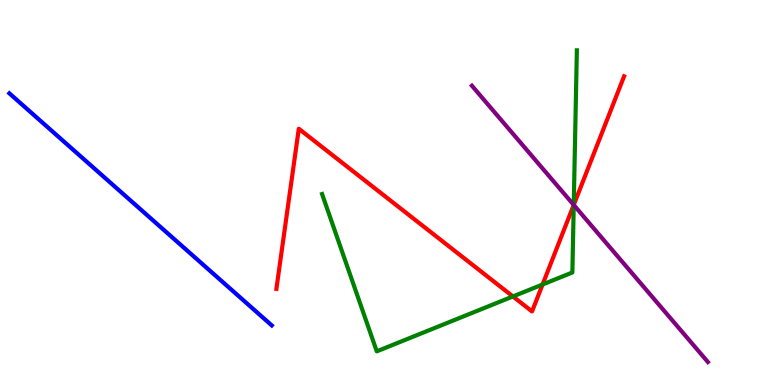[{'lines': ['blue', 'red'], 'intersections': []}, {'lines': ['green', 'red'], 'intersections': [{'x': 6.62, 'y': 2.3}, {'x': 7.0, 'y': 2.61}, {'x': 7.4, 'y': 4.68}]}, {'lines': ['purple', 'red'], 'intersections': [{'x': 7.4, 'y': 4.68}]}, {'lines': ['blue', 'green'], 'intersections': []}, {'lines': ['blue', 'purple'], 'intersections': []}, {'lines': ['green', 'purple'], 'intersections': [{'x': 7.4, 'y': 4.68}]}]